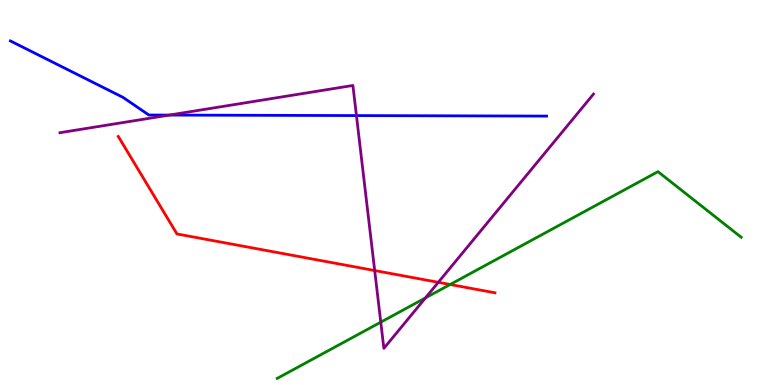[{'lines': ['blue', 'red'], 'intersections': []}, {'lines': ['green', 'red'], 'intersections': [{'x': 5.81, 'y': 2.61}]}, {'lines': ['purple', 'red'], 'intersections': [{'x': 4.83, 'y': 2.97}, {'x': 5.66, 'y': 2.67}]}, {'lines': ['blue', 'green'], 'intersections': []}, {'lines': ['blue', 'purple'], 'intersections': [{'x': 2.18, 'y': 7.01}, {'x': 4.6, 'y': 7.0}]}, {'lines': ['green', 'purple'], 'intersections': [{'x': 4.91, 'y': 1.63}, {'x': 5.49, 'y': 2.26}]}]